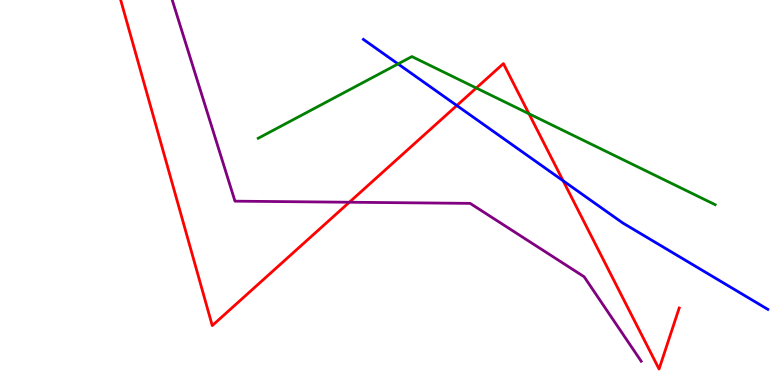[{'lines': ['blue', 'red'], 'intersections': [{'x': 5.89, 'y': 7.26}, {'x': 7.27, 'y': 5.3}]}, {'lines': ['green', 'red'], 'intersections': [{'x': 6.15, 'y': 7.71}, {'x': 6.83, 'y': 7.05}]}, {'lines': ['purple', 'red'], 'intersections': [{'x': 4.51, 'y': 4.75}]}, {'lines': ['blue', 'green'], 'intersections': [{'x': 5.14, 'y': 8.34}]}, {'lines': ['blue', 'purple'], 'intersections': []}, {'lines': ['green', 'purple'], 'intersections': []}]